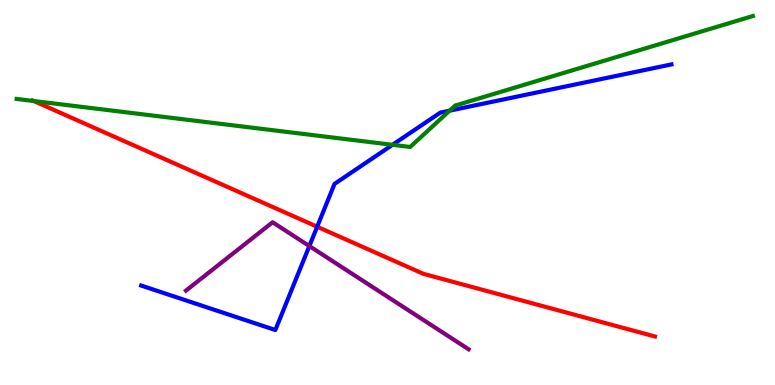[{'lines': ['blue', 'red'], 'intersections': [{'x': 4.09, 'y': 4.11}]}, {'lines': ['green', 'red'], 'intersections': [{'x': 0.436, 'y': 7.38}]}, {'lines': ['purple', 'red'], 'intersections': []}, {'lines': ['blue', 'green'], 'intersections': [{'x': 5.06, 'y': 6.24}, {'x': 5.8, 'y': 7.13}]}, {'lines': ['blue', 'purple'], 'intersections': [{'x': 3.99, 'y': 3.61}]}, {'lines': ['green', 'purple'], 'intersections': []}]